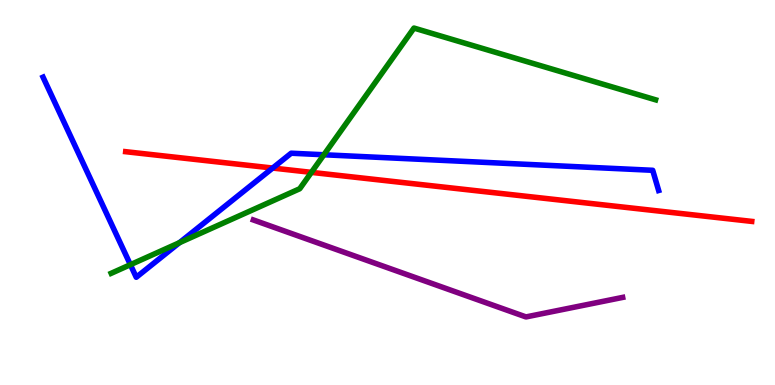[{'lines': ['blue', 'red'], 'intersections': [{'x': 3.52, 'y': 5.63}]}, {'lines': ['green', 'red'], 'intersections': [{'x': 4.02, 'y': 5.52}]}, {'lines': ['purple', 'red'], 'intersections': []}, {'lines': ['blue', 'green'], 'intersections': [{'x': 1.68, 'y': 3.12}, {'x': 2.32, 'y': 3.7}, {'x': 4.18, 'y': 5.98}]}, {'lines': ['blue', 'purple'], 'intersections': []}, {'lines': ['green', 'purple'], 'intersections': []}]